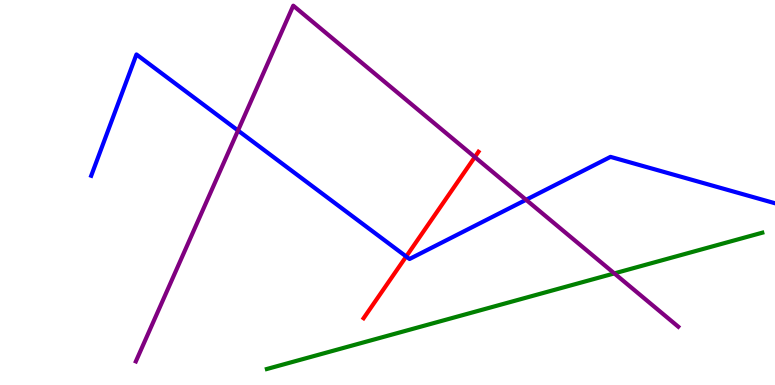[{'lines': ['blue', 'red'], 'intersections': [{'x': 5.24, 'y': 3.34}]}, {'lines': ['green', 'red'], 'intersections': []}, {'lines': ['purple', 'red'], 'intersections': [{'x': 6.13, 'y': 5.92}]}, {'lines': ['blue', 'green'], 'intersections': []}, {'lines': ['blue', 'purple'], 'intersections': [{'x': 3.07, 'y': 6.61}, {'x': 6.79, 'y': 4.81}]}, {'lines': ['green', 'purple'], 'intersections': [{'x': 7.93, 'y': 2.9}]}]